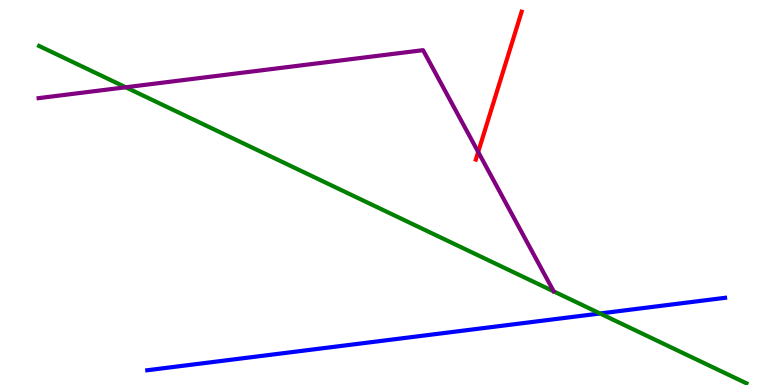[{'lines': ['blue', 'red'], 'intersections': []}, {'lines': ['green', 'red'], 'intersections': []}, {'lines': ['purple', 'red'], 'intersections': [{'x': 6.17, 'y': 6.05}]}, {'lines': ['blue', 'green'], 'intersections': [{'x': 7.74, 'y': 1.86}]}, {'lines': ['blue', 'purple'], 'intersections': []}, {'lines': ['green', 'purple'], 'intersections': [{'x': 1.62, 'y': 7.73}]}]